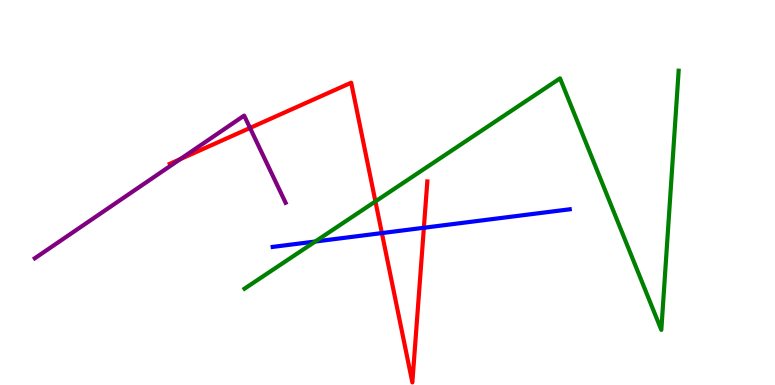[{'lines': ['blue', 'red'], 'intersections': [{'x': 4.93, 'y': 3.95}, {'x': 5.47, 'y': 4.08}]}, {'lines': ['green', 'red'], 'intersections': [{'x': 4.84, 'y': 4.77}]}, {'lines': ['purple', 'red'], 'intersections': [{'x': 2.33, 'y': 5.87}, {'x': 3.23, 'y': 6.68}]}, {'lines': ['blue', 'green'], 'intersections': [{'x': 4.07, 'y': 3.73}]}, {'lines': ['blue', 'purple'], 'intersections': []}, {'lines': ['green', 'purple'], 'intersections': []}]